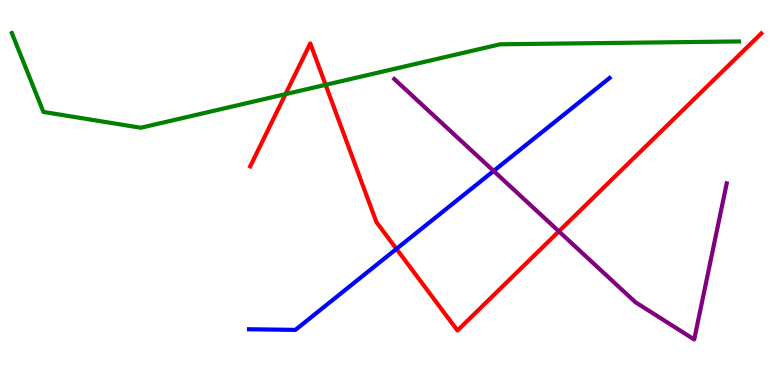[{'lines': ['blue', 'red'], 'intersections': [{'x': 5.12, 'y': 3.54}]}, {'lines': ['green', 'red'], 'intersections': [{'x': 3.68, 'y': 7.55}, {'x': 4.2, 'y': 7.8}]}, {'lines': ['purple', 'red'], 'intersections': [{'x': 7.21, 'y': 3.99}]}, {'lines': ['blue', 'green'], 'intersections': []}, {'lines': ['blue', 'purple'], 'intersections': [{'x': 6.37, 'y': 5.56}]}, {'lines': ['green', 'purple'], 'intersections': []}]